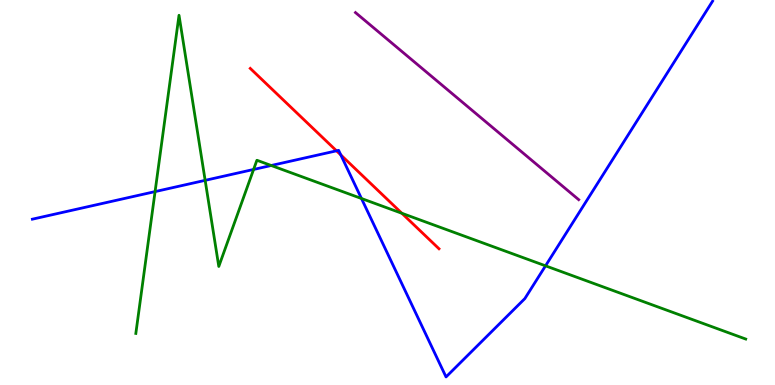[{'lines': ['blue', 'red'], 'intersections': [{'x': 4.34, 'y': 6.08}, {'x': 4.4, 'y': 5.98}]}, {'lines': ['green', 'red'], 'intersections': [{'x': 5.19, 'y': 4.46}]}, {'lines': ['purple', 'red'], 'intersections': []}, {'lines': ['blue', 'green'], 'intersections': [{'x': 2.0, 'y': 5.02}, {'x': 2.65, 'y': 5.32}, {'x': 3.27, 'y': 5.6}, {'x': 3.5, 'y': 5.7}, {'x': 4.66, 'y': 4.84}, {'x': 7.04, 'y': 3.1}]}, {'lines': ['blue', 'purple'], 'intersections': []}, {'lines': ['green', 'purple'], 'intersections': []}]